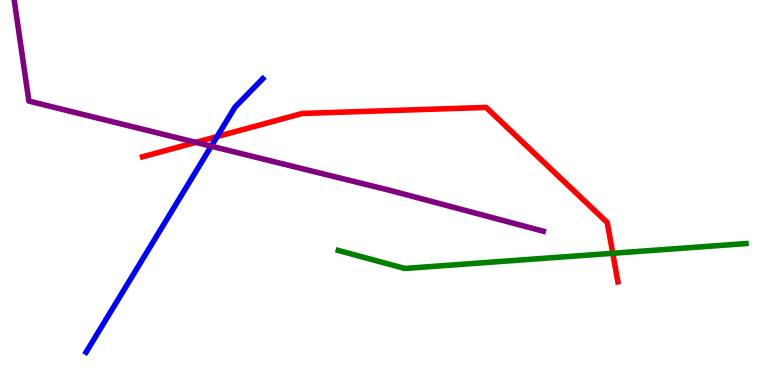[{'lines': ['blue', 'red'], 'intersections': [{'x': 2.8, 'y': 6.45}]}, {'lines': ['green', 'red'], 'intersections': [{'x': 7.91, 'y': 3.42}]}, {'lines': ['purple', 'red'], 'intersections': [{'x': 2.53, 'y': 6.3}]}, {'lines': ['blue', 'green'], 'intersections': []}, {'lines': ['blue', 'purple'], 'intersections': [{'x': 2.73, 'y': 6.2}]}, {'lines': ['green', 'purple'], 'intersections': []}]